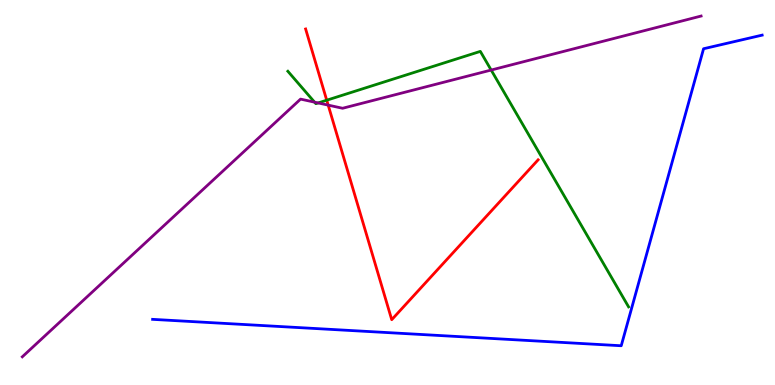[{'lines': ['blue', 'red'], 'intersections': []}, {'lines': ['green', 'red'], 'intersections': [{'x': 4.22, 'y': 7.4}]}, {'lines': ['purple', 'red'], 'intersections': [{'x': 4.23, 'y': 7.27}]}, {'lines': ['blue', 'green'], 'intersections': []}, {'lines': ['blue', 'purple'], 'intersections': []}, {'lines': ['green', 'purple'], 'intersections': [{'x': 4.06, 'y': 7.35}, {'x': 4.11, 'y': 7.33}, {'x': 6.34, 'y': 8.18}]}]